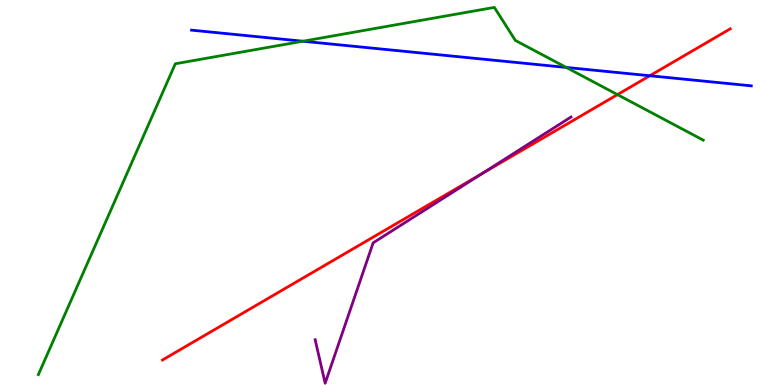[{'lines': ['blue', 'red'], 'intersections': [{'x': 8.38, 'y': 8.03}]}, {'lines': ['green', 'red'], 'intersections': [{'x': 7.97, 'y': 7.54}]}, {'lines': ['purple', 'red'], 'intersections': [{'x': 6.22, 'y': 5.49}]}, {'lines': ['blue', 'green'], 'intersections': [{'x': 3.91, 'y': 8.93}, {'x': 7.31, 'y': 8.25}]}, {'lines': ['blue', 'purple'], 'intersections': []}, {'lines': ['green', 'purple'], 'intersections': []}]